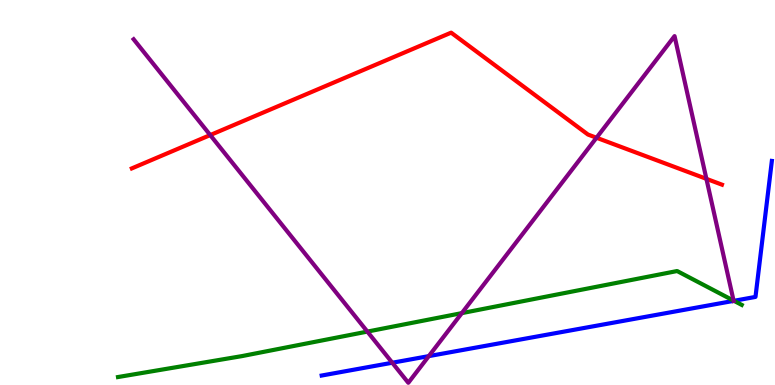[{'lines': ['blue', 'red'], 'intersections': []}, {'lines': ['green', 'red'], 'intersections': []}, {'lines': ['purple', 'red'], 'intersections': [{'x': 2.71, 'y': 6.49}, {'x': 7.7, 'y': 6.42}, {'x': 9.11, 'y': 5.35}]}, {'lines': ['blue', 'green'], 'intersections': [{'x': 9.47, 'y': 2.19}]}, {'lines': ['blue', 'purple'], 'intersections': [{'x': 5.06, 'y': 0.578}, {'x': 5.53, 'y': 0.75}, {'x': 9.47, 'y': 2.19}]}, {'lines': ['green', 'purple'], 'intersections': [{'x': 4.74, 'y': 1.39}, {'x': 5.96, 'y': 1.87}, {'x': 9.47, 'y': 2.19}]}]